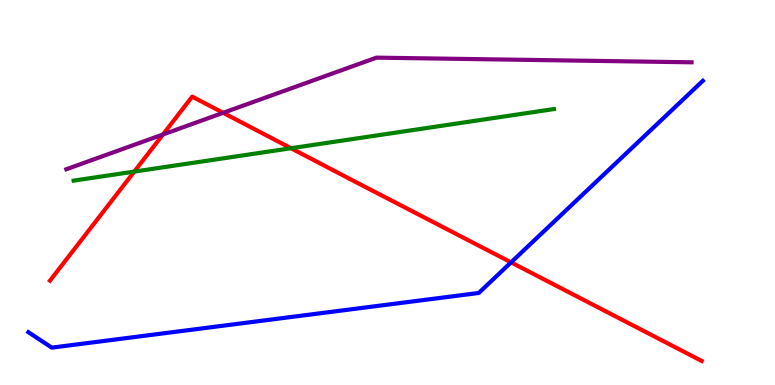[{'lines': ['blue', 'red'], 'intersections': [{'x': 6.59, 'y': 3.19}]}, {'lines': ['green', 'red'], 'intersections': [{'x': 1.73, 'y': 5.54}, {'x': 3.76, 'y': 6.15}]}, {'lines': ['purple', 'red'], 'intersections': [{'x': 2.1, 'y': 6.51}, {'x': 2.88, 'y': 7.07}]}, {'lines': ['blue', 'green'], 'intersections': []}, {'lines': ['blue', 'purple'], 'intersections': []}, {'lines': ['green', 'purple'], 'intersections': []}]